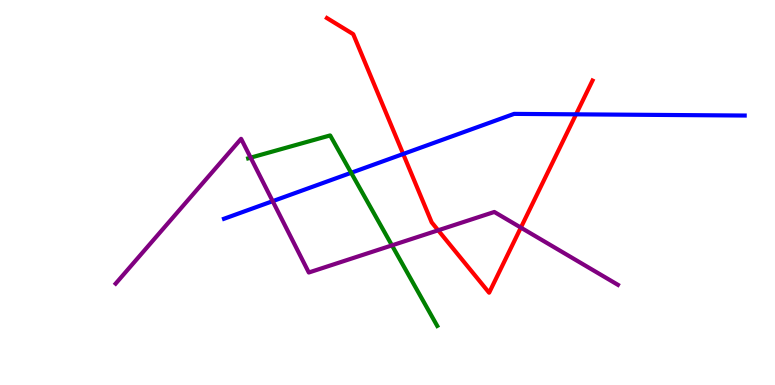[{'lines': ['blue', 'red'], 'intersections': [{'x': 5.2, 'y': 6.0}, {'x': 7.43, 'y': 7.03}]}, {'lines': ['green', 'red'], 'intersections': []}, {'lines': ['purple', 'red'], 'intersections': [{'x': 5.65, 'y': 4.02}, {'x': 6.72, 'y': 4.09}]}, {'lines': ['blue', 'green'], 'intersections': [{'x': 4.53, 'y': 5.51}]}, {'lines': ['blue', 'purple'], 'intersections': [{'x': 3.52, 'y': 4.77}]}, {'lines': ['green', 'purple'], 'intersections': [{'x': 3.23, 'y': 5.91}, {'x': 5.06, 'y': 3.63}]}]